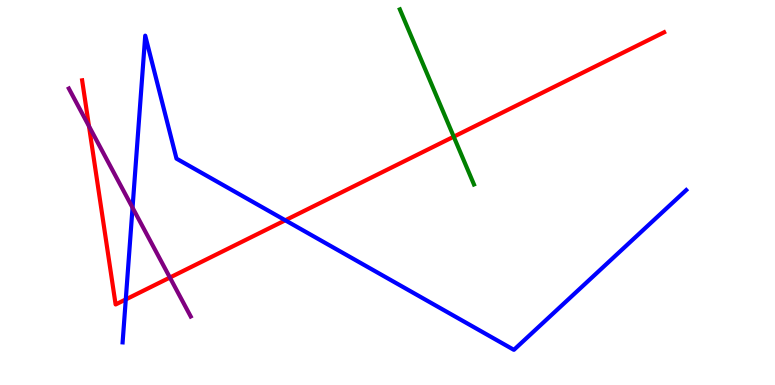[{'lines': ['blue', 'red'], 'intersections': [{'x': 1.62, 'y': 2.22}, {'x': 3.68, 'y': 4.28}]}, {'lines': ['green', 'red'], 'intersections': [{'x': 5.85, 'y': 6.45}]}, {'lines': ['purple', 'red'], 'intersections': [{'x': 1.15, 'y': 6.72}, {'x': 2.19, 'y': 2.79}]}, {'lines': ['blue', 'green'], 'intersections': []}, {'lines': ['blue', 'purple'], 'intersections': [{'x': 1.71, 'y': 4.61}]}, {'lines': ['green', 'purple'], 'intersections': []}]